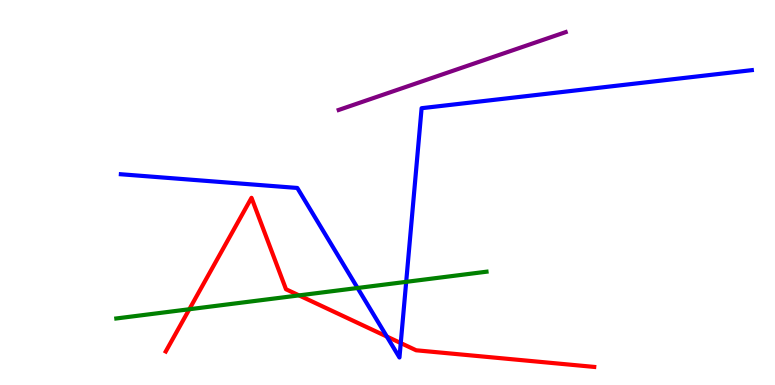[{'lines': ['blue', 'red'], 'intersections': [{'x': 4.99, 'y': 1.26}, {'x': 5.17, 'y': 1.09}]}, {'lines': ['green', 'red'], 'intersections': [{'x': 2.44, 'y': 1.97}, {'x': 3.86, 'y': 2.33}]}, {'lines': ['purple', 'red'], 'intersections': []}, {'lines': ['blue', 'green'], 'intersections': [{'x': 4.61, 'y': 2.52}, {'x': 5.24, 'y': 2.68}]}, {'lines': ['blue', 'purple'], 'intersections': []}, {'lines': ['green', 'purple'], 'intersections': []}]